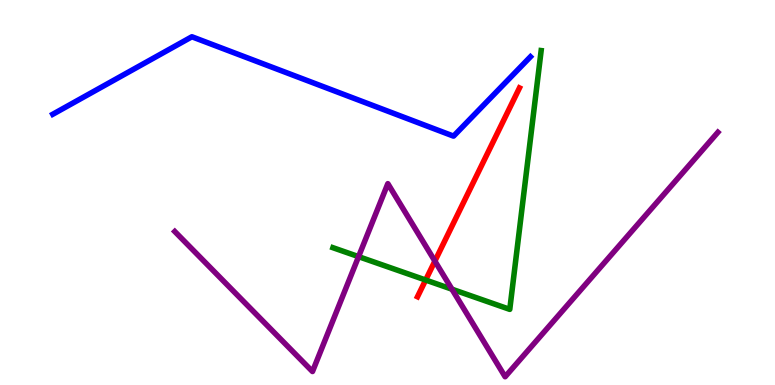[{'lines': ['blue', 'red'], 'intersections': []}, {'lines': ['green', 'red'], 'intersections': [{'x': 5.49, 'y': 2.73}]}, {'lines': ['purple', 'red'], 'intersections': [{'x': 5.61, 'y': 3.22}]}, {'lines': ['blue', 'green'], 'intersections': []}, {'lines': ['blue', 'purple'], 'intersections': []}, {'lines': ['green', 'purple'], 'intersections': [{'x': 4.63, 'y': 3.33}, {'x': 5.83, 'y': 2.49}]}]